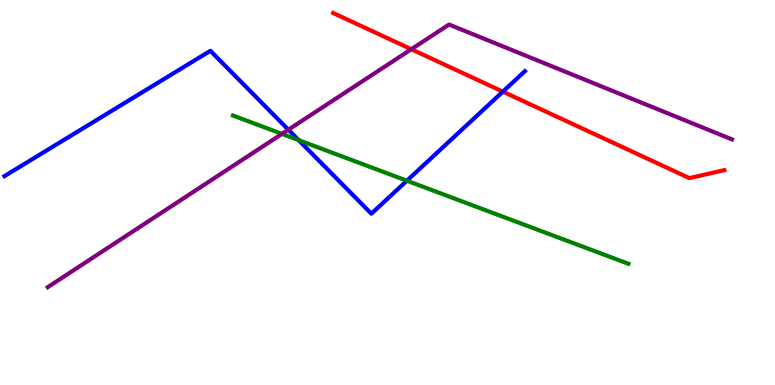[{'lines': ['blue', 'red'], 'intersections': [{'x': 6.49, 'y': 7.62}]}, {'lines': ['green', 'red'], 'intersections': []}, {'lines': ['purple', 'red'], 'intersections': [{'x': 5.31, 'y': 8.72}]}, {'lines': ['blue', 'green'], 'intersections': [{'x': 3.85, 'y': 6.36}, {'x': 5.25, 'y': 5.31}]}, {'lines': ['blue', 'purple'], 'intersections': [{'x': 3.72, 'y': 6.63}]}, {'lines': ['green', 'purple'], 'intersections': [{'x': 3.64, 'y': 6.52}]}]